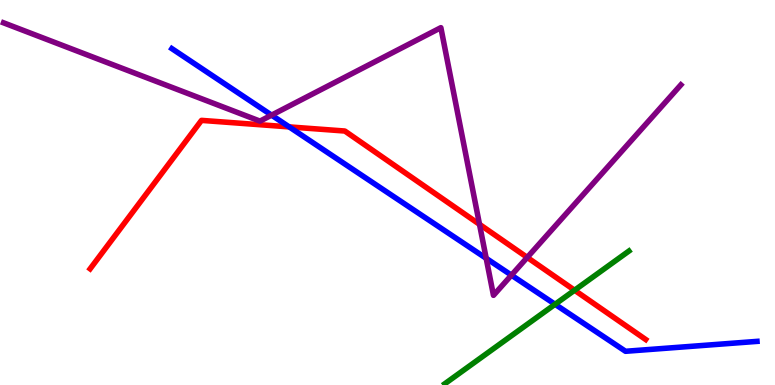[{'lines': ['blue', 'red'], 'intersections': [{'x': 3.73, 'y': 6.7}]}, {'lines': ['green', 'red'], 'intersections': [{'x': 7.41, 'y': 2.46}]}, {'lines': ['purple', 'red'], 'intersections': [{'x': 6.19, 'y': 4.17}, {'x': 6.8, 'y': 3.31}]}, {'lines': ['blue', 'green'], 'intersections': [{'x': 7.16, 'y': 2.1}]}, {'lines': ['blue', 'purple'], 'intersections': [{'x': 3.5, 'y': 7.01}, {'x': 6.27, 'y': 3.29}, {'x': 6.6, 'y': 2.85}]}, {'lines': ['green', 'purple'], 'intersections': []}]